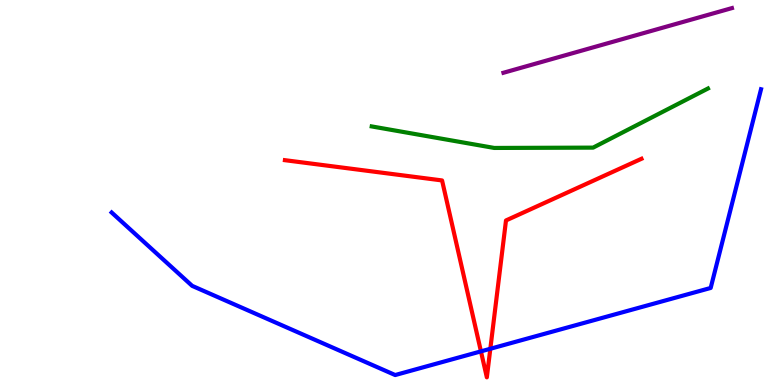[{'lines': ['blue', 'red'], 'intersections': [{'x': 6.21, 'y': 0.874}, {'x': 6.33, 'y': 0.941}]}, {'lines': ['green', 'red'], 'intersections': []}, {'lines': ['purple', 'red'], 'intersections': []}, {'lines': ['blue', 'green'], 'intersections': []}, {'lines': ['blue', 'purple'], 'intersections': []}, {'lines': ['green', 'purple'], 'intersections': []}]